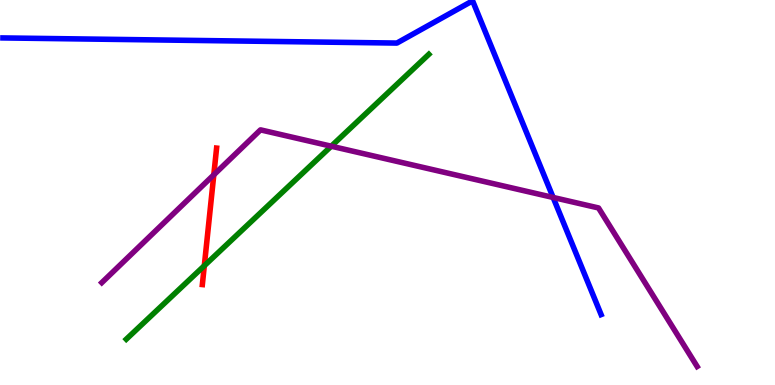[{'lines': ['blue', 'red'], 'intersections': []}, {'lines': ['green', 'red'], 'intersections': [{'x': 2.64, 'y': 3.1}]}, {'lines': ['purple', 'red'], 'intersections': [{'x': 2.76, 'y': 5.46}]}, {'lines': ['blue', 'green'], 'intersections': []}, {'lines': ['blue', 'purple'], 'intersections': [{'x': 7.14, 'y': 4.87}]}, {'lines': ['green', 'purple'], 'intersections': [{'x': 4.27, 'y': 6.2}]}]